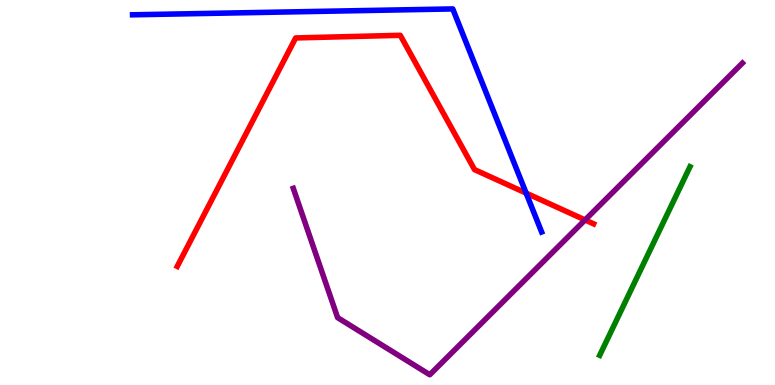[{'lines': ['blue', 'red'], 'intersections': [{'x': 6.79, 'y': 4.98}]}, {'lines': ['green', 'red'], 'intersections': []}, {'lines': ['purple', 'red'], 'intersections': [{'x': 7.55, 'y': 4.29}]}, {'lines': ['blue', 'green'], 'intersections': []}, {'lines': ['blue', 'purple'], 'intersections': []}, {'lines': ['green', 'purple'], 'intersections': []}]